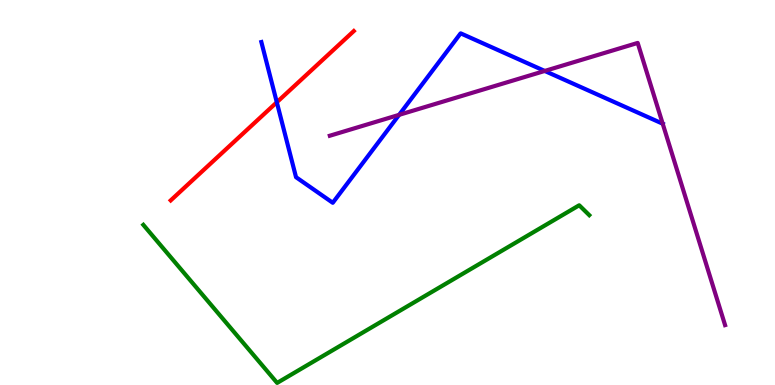[{'lines': ['blue', 'red'], 'intersections': [{'x': 3.57, 'y': 7.34}]}, {'lines': ['green', 'red'], 'intersections': []}, {'lines': ['purple', 'red'], 'intersections': []}, {'lines': ['blue', 'green'], 'intersections': []}, {'lines': ['blue', 'purple'], 'intersections': [{'x': 5.15, 'y': 7.02}, {'x': 7.03, 'y': 8.16}, {'x': 8.55, 'y': 6.79}]}, {'lines': ['green', 'purple'], 'intersections': []}]